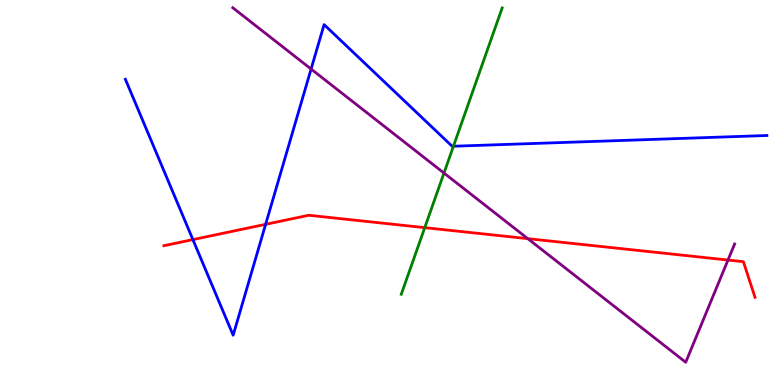[{'lines': ['blue', 'red'], 'intersections': [{'x': 2.49, 'y': 3.78}, {'x': 3.43, 'y': 4.17}]}, {'lines': ['green', 'red'], 'intersections': [{'x': 5.48, 'y': 4.09}]}, {'lines': ['purple', 'red'], 'intersections': [{'x': 6.81, 'y': 3.8}, {'x': 9.39, 'y': 3.25}]}, {'lines': ['blue', 'green'], 'intersections': [{'x': 5.85, 'y': 6.2}]}, {'lines': ['blue', 'purple'], 'intersections': [{'x': 4.01, 'y': 8.21}]}, {'lines': ['green', 'purple'], 'intersections': [{'x': 5.73, 'y': 5.51}]}]